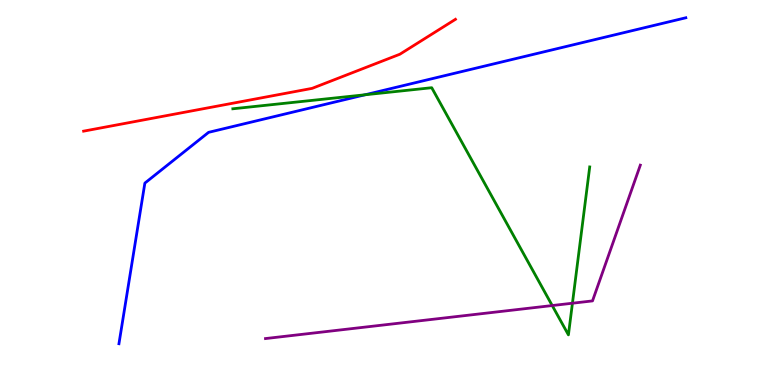[{'lines': ['blue', 'red'], 'intersections': []}, {'lines': ['green', 'red'], 'intersections': []}, {'lines': ['purple', 'red'], 'intersections': []}, {'lines': ['blue', 'green'], 'intersections': [{'x': 4.71, 'y': 7.54}]}, {'lines': ['blue', 'purple'], 'intersections': []}, {'lines': ['green', 'purple'], 'intersections': [{'x': 7.13, 'y': 2.06}, {'x': 7.39, 'y': 2.12}]}]